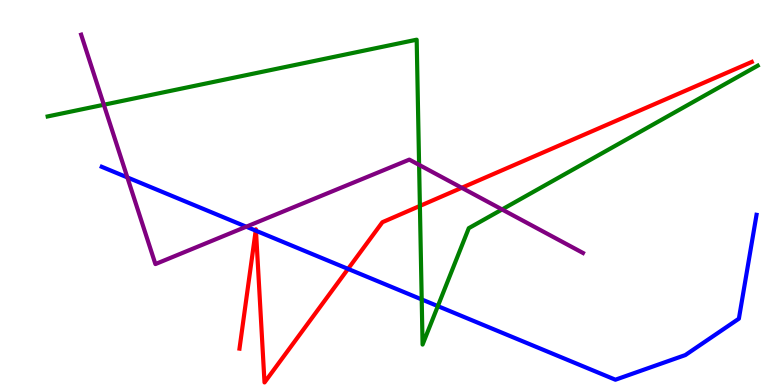[{'lines': ['blue', 'red'], 'intersections': [{'x': 3.3, 'y': 4.01}, {'x': 3.3, 'y': 4.01}, {'x': 4.49, 'y': 3.02}]}, {'lines': ['green', 'red'], 'intersections': [{'x': 5.42, 'y': 4.65}]}, {'lines': ['purple', 'red'], 'intersections': [{'x': 5.96, 'y': 5.12}]}, {'lines': ['blue', 'green'], 'intersections': [{'x': 5.44, 'y': 2.22}, {'x': 5.65, 'y': 2.05}]}, {'lines': ['blue', 'purple'], 'intersections': [{'x': 1.64, 'y': 5.39}, {'x': 3.18, 'y': 4.11}]}, {'lines': ['green', 'purple'], 'intersections': [{'x': 1.34, 'y': 7.28}, {'x': 5.41, 'y': 5.72}, {'x': 6.48, 'y': 4.56}]}]